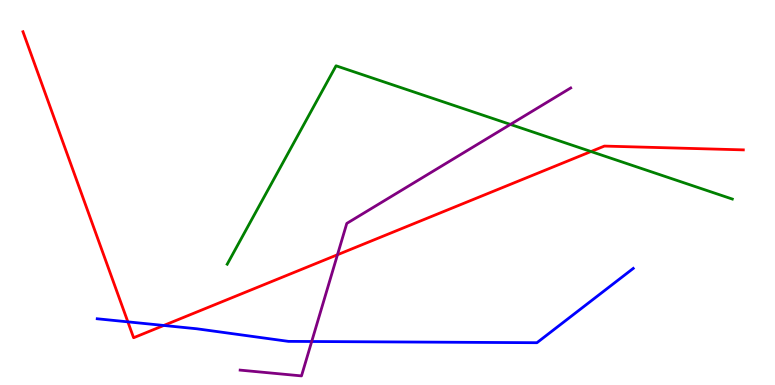[{'lines': ['blue', 'red'], 'intersections': [{'x': 1.65, 'y': 1.64}, {'x': 2.11, 'y': 1.55}]}, {'lines': ['green', 'red'], 'intersections': [{'x': 7.63, 'y': 6.06}]}, {'lines': ['purple', 'red'], 'intersections': [{'x': 4.35, 'y': 3.38}]}, {'lines': ['blue', 'green'], 'intersections': []}, {'lines': ['blue', 'purple'], 'intersections': [{'x': 4.02, 'y': 1.13}]}, {'lines': ['green', 'purple'], 'intersections': [{'x': 6.59, 'y': 6.77}]}]